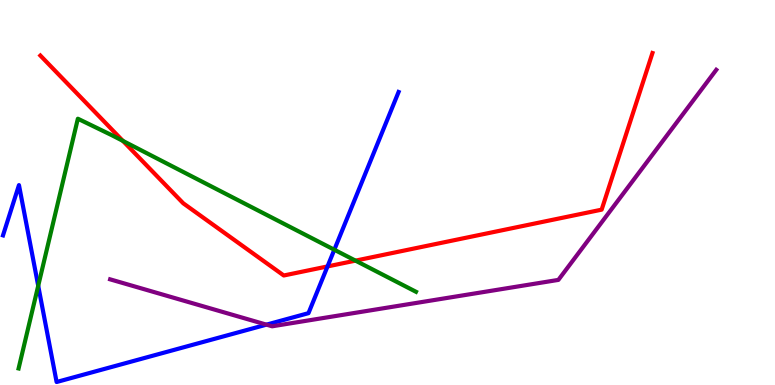[{'lines': ['blue', 'red'], 'intersections': [{'x': 4.23, 'y': 3.08}]}, {'lines': ['green', 'red'], 'intersections': [{'x': 1.59, 'y': 6.34}, {'x': 4.59, 'y': 3.23}]}, {'lines': ['purple', 'red'], 'intersections': []}, {'lines': ['blue', 'green'], 'intersections': [{'x': 0.493, 'y': 2.58}, {'x': 4.31, 'y': 3.51}]}, {'lines': ['blue', 'purple'], 'intersections': [{'x': 3.44, 'y': 1.57}]}, {'lines': ['green', 'purple'], 'intersections': []}]